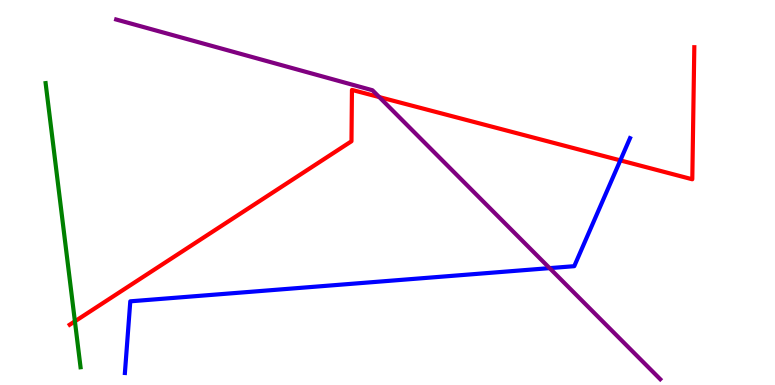[{'lines': ['blue', 'red'], 'intersections': [{'x': 8.0, 'y': 5.83}]}, {'lines': ['green', 'red'], 'intersections': [{'x': 0.966, 'y': 1.65}]}, {'lines': ['purple', 'red'], 'intersections': [{'x': 4.89, 'y': 7.48}]}, {'lines': ['blue', 'green'], 'intersections': []}, {'lines': ['blue', 'purple'], 'intersections': [{'x': 7.09, 'y': 3.04}]}, {'lines': ['green', 'purple'], 'intersections': []}]